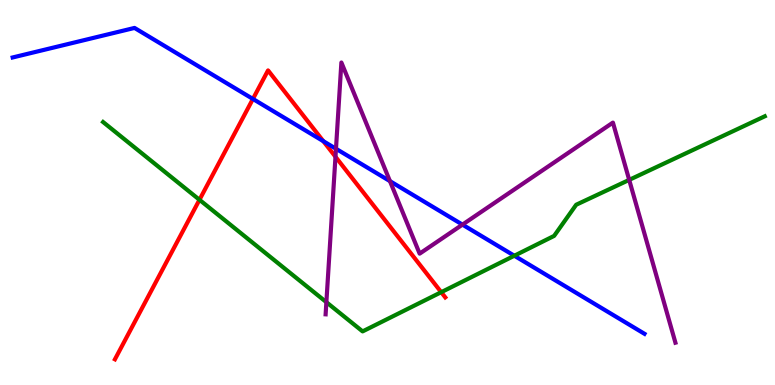[{'lines': ['blue', 'red'], 'intersections': [{'x': 3.26, 'y': 7.43}, {'x': 4.17, 'y': 6.33}]}, {'lines': ['green', 'red'], 'intersections': [{'x': 2.57, 'y': 4.81}, {'x': 5.69, 'y': 2.41}]}, {'lines': ['purple', 'red'], 'intersections': [{'x': 4.33, 'y': 5.93}]}, {'lines': ['blue', 'green'], 'intersections': [{'x': 6.64, 'y': 3.36}]}, {'lines': ['blue', 'purple'], 'intersections': [{'x': 4.34, 'y': 6.14}, {'x': 5.03, 'y': 5.3}, {'x': 5.97, 'y': 4.17}]}, {'lines': ['green', 'purple'], 'intersections': [{'x': 4.21, 'y': 2.15}, {'x': 8.12, 'y': 5.33}]}]